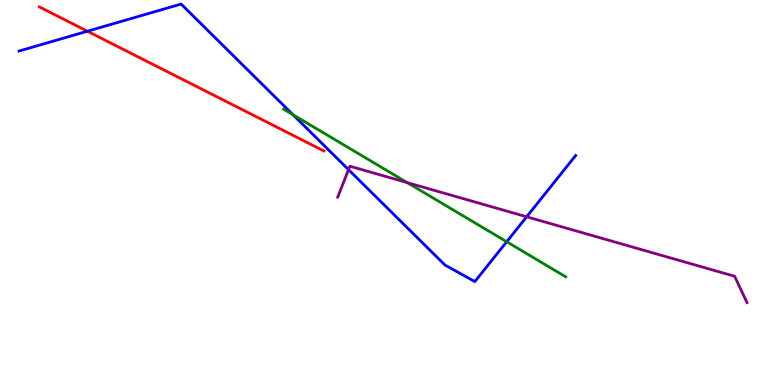[{'lines': ['blue', 'red'], 'intersections': [{'x': 1.13, 'y': 9.19}]}, {'lines': ['green', 'red'], 'intersections': []}, {'lines': ['purple', 'red'], 'intersections': []}, {'lines': ['blue', 'green'], 'intersections': [{'x': 3.78, 'y': 7.02}, {'x': 6.54, 'y': 3.72}]}, {'lines': ['blue', 'purple'], 'intersections': [{'x': 4.5, 'y': 5.59}, {'x': 6.8, 'y': 4.37}]}, {'lines': ['green', 'purple'], 'intersections': [{'x': 5.25, 'y': 5.26}]}]